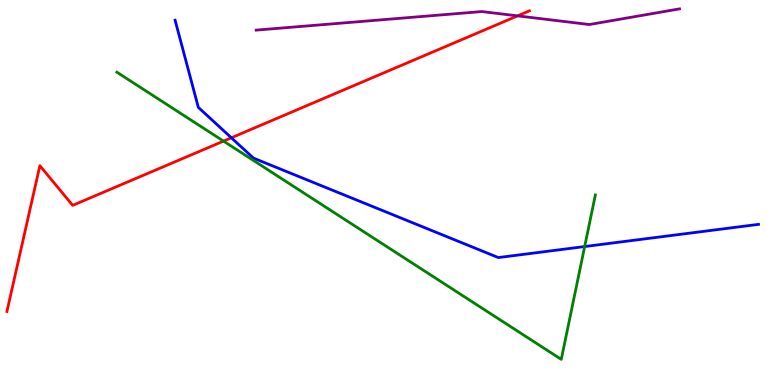[{'lines': ['blue', 'red'], 'intersections': [{'x': 2.99, 'y': 6.42}]}, {'lines': ['green', 'red'], 'intersections': [{'x': 2.88, 'y': 6.33}]}, {'lines': ['purple', 'red'], 'intersections': [{'x': 6.68, 'y': 9.59}]}, {'lines': ['blue', 'green'], 'intersections': [{'x': 7.54, 'y': 3.6}]}, {'lines': ['blue', 'purple'], 'intersections': []}, {'lines': ['green', 'purple'], 'intersections': []}]